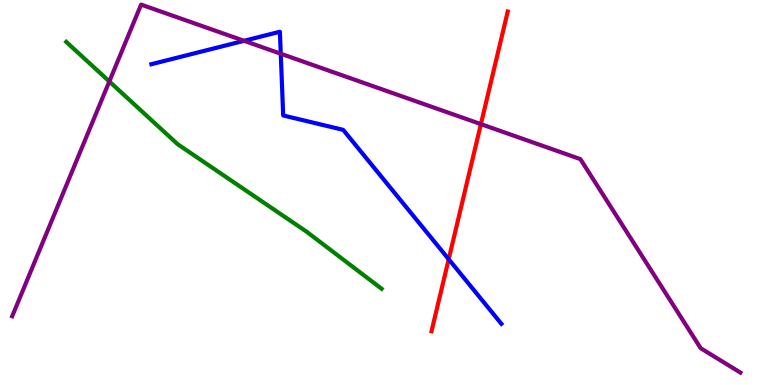[{'lines': ['blue', 'red'], 'intersections': [{'x': 5.79, 'y': 3.27}]}, {'lines': ['green', 'red'], 'intersections': []}, {'lines': ['purple', 'red'], 'intersections': [{'x': 6.21, 'y': 6.78}]}, {'lines': ['blue', 'green'], 'intersections': []}, {'lines': ['blue', 'purple'], 'intersections': [{'x': 3.15, 'y': 8.94}, {'x': 3.62, 'y': 8.6}]}, {'lines': ['green', 'purple'], 'intersections': [{'x': 1.41, 'y': 7.88}]}]